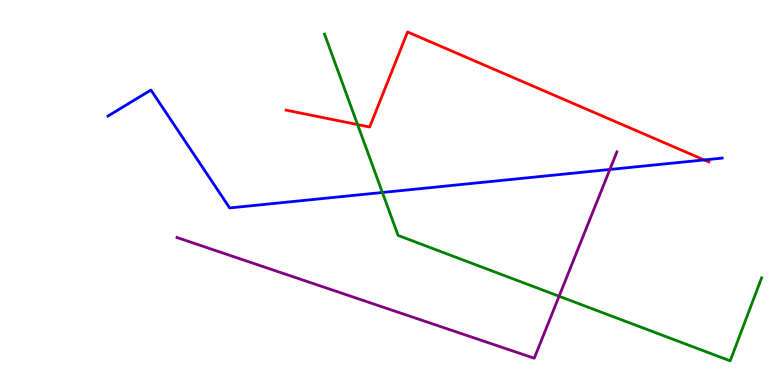[{'lines': ['blue', 'red'], 'intersections': [{'x': 9.09, 'y': 5.85}]}, {'lines': ['green', 'red'], 'intersections': [{'x': 4.61, 'y': 6.76}]}, {'lines': ['purple', 'red'], 'intersections': []}, {'lines': ['blue', 'green'], 'intersections': [{'x': 4.93, 'y': 5.0}]}, {'lines': ['blue', 'purple'], 'intersections': [{'x': 7.87, 'y': 5.6}]}, {'lines': ['green', 'purple'], 'intersections': [{'x': 7.21, 'y': 2.31}]}]